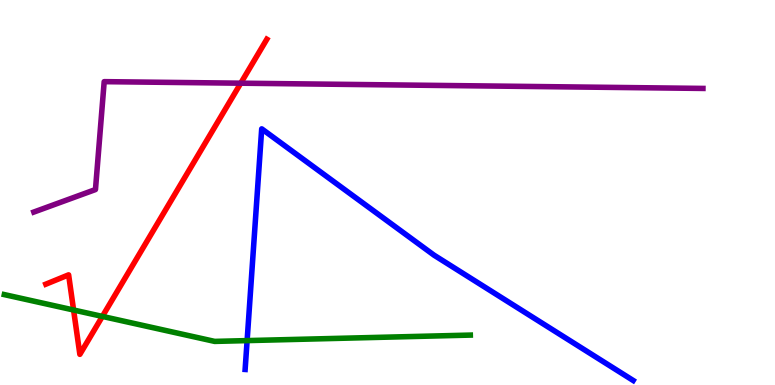[{'lines': ['blue', 'red'], 'intersections': []}, {'lines': ['green', 'red'], 'intersections': [{'x': 0.95, 'y': 1.95}, {'x': 1.32, 'y': 1.78}]}, {'lines': ['purple', 'red'], 'intersections': [{'x': 3.11, 'y': 7.84}]}, {'lines': ['blue', 'green'], 'intersections': [{'x': 3.19, 'y': 1.15}]}, {'lines': ['blue', 'purple'], 'intersections': []}, {'lines': ['green', 'purple'], 'intersections': []}]